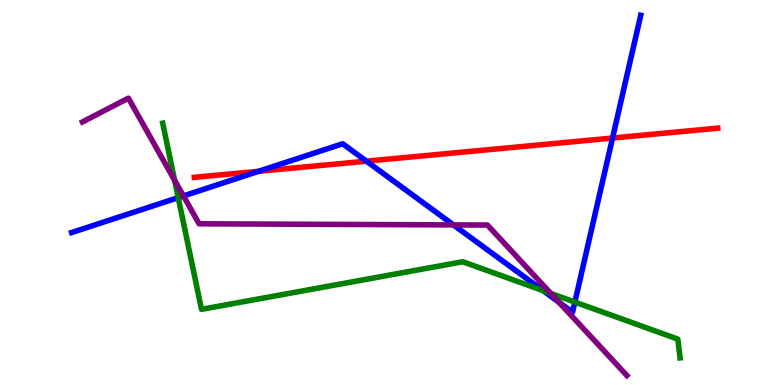[{'lines': ['blue', 'red'], 'intersections': [{'x': 3.34, 'y': 5.55}, {'x': 4.73, 'y': 5.81}, {'x': 7.9, 'y': 6.41}]}, {'lines': ['green', 'red'], 'intersections': []}, {'lines': ['purple', 'red'], 'intersections': []}, {'lines': ['blue', 'green'], 'intersections': [{'x': 2.3, 'y': 4.87}, {'x': 7.01, 'y': 2.45}, {'x': 7.42, 'y': 2.15}]}, {'lines': ['blue', 'purple'], 'intersections': [{'x': 2.37, 'y': 4.91}, {'x': 5.85, 'y': 4.16}, {'x': 7.21, 'y': 2.15}]}, {'lines': ['green', 'purple'], 'intersections': [{'x': 2.25, 'y': 5.32}, {'x': 7.11, 'y': 2.38}]}]